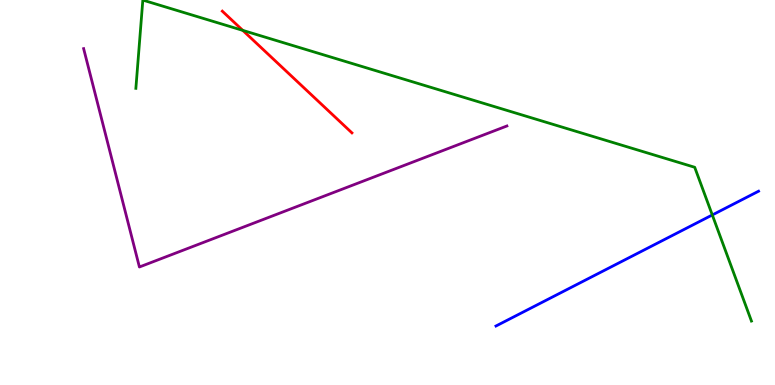[{'lines': ['blue', 'red'], 'intersections': []}, {'lines': ['green', 'red'], 'intersections': [{'x': 3.13, 'y': 9.21}]}, {'lines': ['purple', 'red'], 'intersections': []}, {'lines': ['blue', 'green'], 'intersections': [{'x': 9.19, 'y': 4.42}]}, {'lines': ['blue', 'purple'], 'intersections': []}, {'lines': ['green', 'purple'], 'intersections': []}]